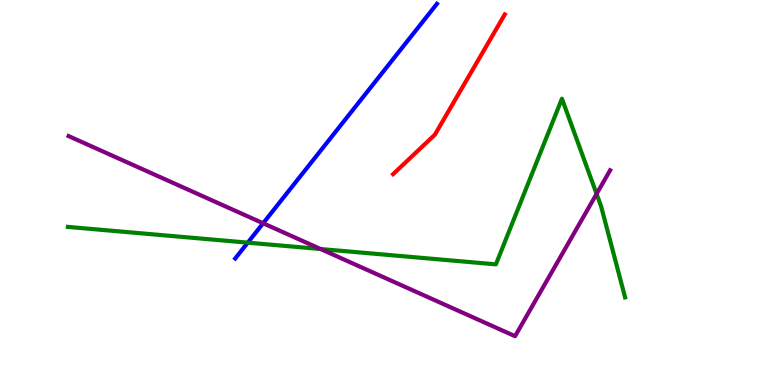[{'lines': ['blue', 'red'], 'intersections': []}, {'lines': ['green', 'red'], 'intersections': []}, {'lines': ['purple', 'red'], 'intersections': []}, {'lines': ['blue', 'green'], 'intersections': [{'x': 3.2, 'y': 3.7}]}, {'lines': ['blue', 'purple'], 'intersections': [{'x': 3.4, 'y': 4.2}]}, {'lines': ['green', 'purple'], 'intersections': [{'x': 4.14, 'y': 3.53}, {'x': 7.7, 'y': 4.96}]}]